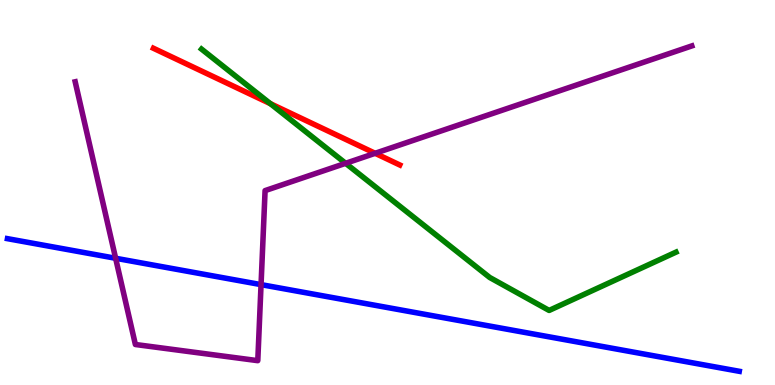[{'lines': ['blue', 'red'], 'intersections': []}, {'lines': ['green', 'red'], 'intersections': [{'x': 3.49, 'y': 7.31}]}, {'lines': ['purple', 'red'], 'intersections': [{'x': 4.84, 'y': 6.02}]}, {'lines': ['blue', 'green'], 'intersections': []}, {'lines': ['blue', 'purple'], 'intersections': [{'x': 1.49, 'y': 3.29}, {'x': 3.37, 'y': 2.61}]}, {'lines': ['green', 'purple'], 'intersections': [{'x': 4.46, 'y': 5.76}]}]